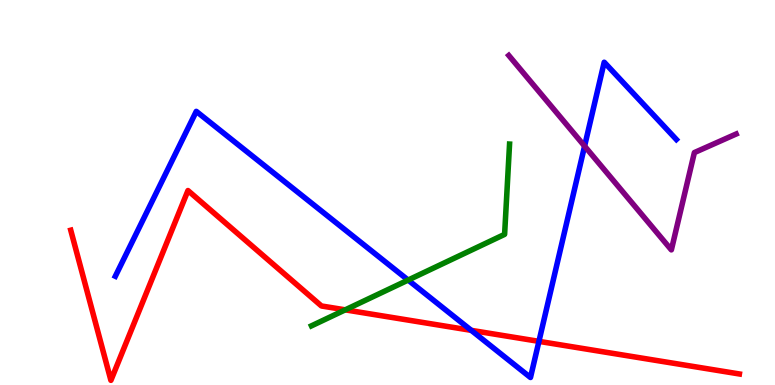[{'lines': ['blue', 'red'], 'intersections': [{'x': 6.08, 'y': 1.42}, {'x': 6.95, 'y': 1.13}]}, {'lines': ['green', 'red'], 'intersections': [{'x': 4.45, 'y': 1.95}]}, {'lines': ['purple', 'red'], 'intersections': []}, {'lines': ['blue', 'green'], 'intersections': [{'x': 5.27, 'y': 2.73}]}, {'lines': ['blue', 'purple'], 'intersections': [{'x': 7.54, 'y': 6.2}]}, {'lines': ['green', 'purple'], 'intersections': []}]